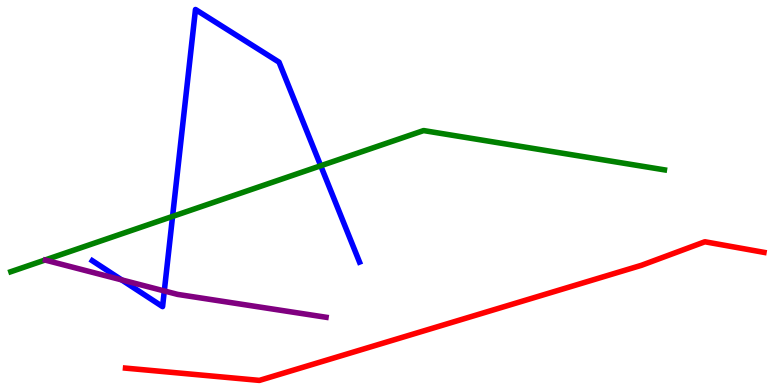[{'lines': ['blue', 'red'], 'intersections': []}, {'lines': ['green', 'red'], 'intersections': []}, {'lines': ['purple', 'red'], 'intersections': []}, {'lines': ['blue', 'green'], 'intersections': [{'x': 2.23, 'y': 4.38}, {'x': 4.14, 'y': 5.69}]}, {'lines': ['blue', 'purple'], 'intersections': [{'x': 1.57, 'y': 2.73}, {'x': 2.12, 'y': 2.44}]}, {'lines': ['green', 'purple'], 'intersections': []}]